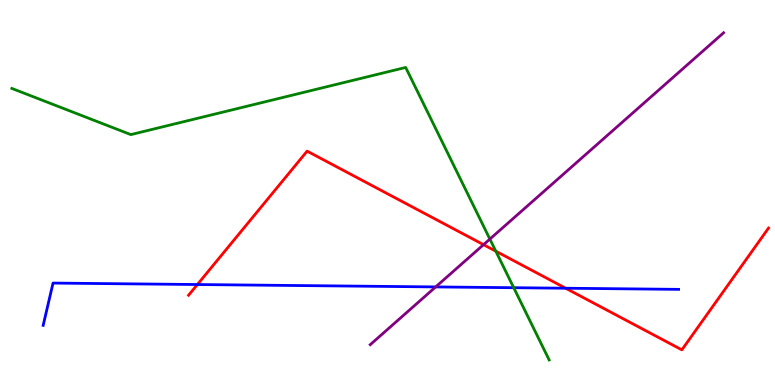[{'lines': ['blue', 'red'], 'intersections': [{'x': 2.55, 'y': 2.61}, {'x': 7.3, 'y': 2.51}]}, {'lines': ['green', 'red'], 'intersections': [{'x': 6.4, 'y': 3.48}]}, {'lines': ['purple', 'red'], 'intersections': [{'x': 6.24, 'y': 3.64}]}, {'lines': ['blue', 'green'], 'intersections': [{'x': 6.63, 'y': 2.53}]}, {'lines': ['blue', 'purple'], 'intersections': [{'x': 5.62, 'y': 2.55}]}, {'lines': ['green', 'purple'], 'intersections': [{'x': 6.32, 'y': 3.79}]}]